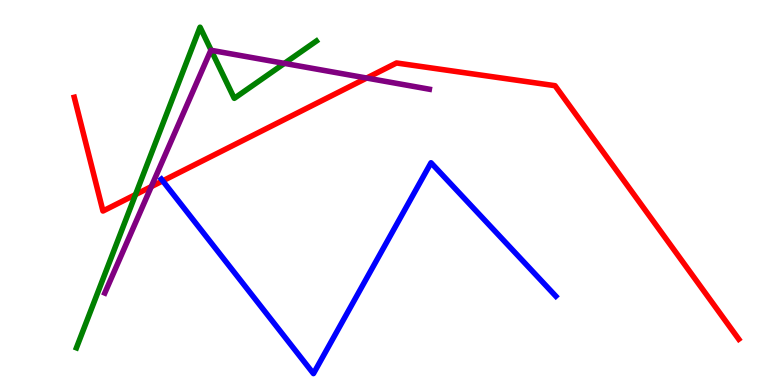[{'lines': ['blue', 'red'], 'intersections': [{'x': 2.1, 'y': 5.3}]}, {'lines': ['green', 'red'], 'intersections': [{'x': 1.75, 'y': 4.95}]}, {'lines': ['purple', 'red'], 'intersections': [{'x': 1.95, 'y': 5.15}, {'x': 4.73, 'y': 7.97}]}, {'lines': ['blue', 'green'], 'intersections': []}, {'lines': ['blue', 'purple'], 'intersections': []}, {'lines': ['green', 'purple'], 'intersections': [{'x': 2.72, 'y': 8.69}, {'x': 3.67, 'y': 8.35}]}]